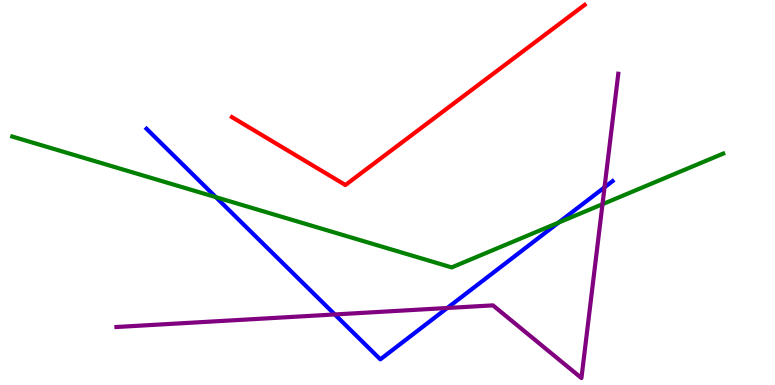[{'lines': ['blue', 'red'], 'intersections': []}, {'lines': ['green', 'red'], 'intersections': []}, {'lines': ['purple', 'red'], 'intersections': []}, {'lines': ['blue', 'green'], 'intersections': [{'x': 2.79, 'y': 4.88}, {'x': 7.21, 'y': 4.22}]}, {'lines': ['blue', 'purple'], 'intersections': [{'x': 4.32, 'y': 1.83}, {'x': 5.77, 'y': 2.0}, {'x': 7.8, 'y': 5.13}]}, {'lines': ['green', 'purple'], 'intersections': [{'x': 7.77, 'y': 4.7}]}]